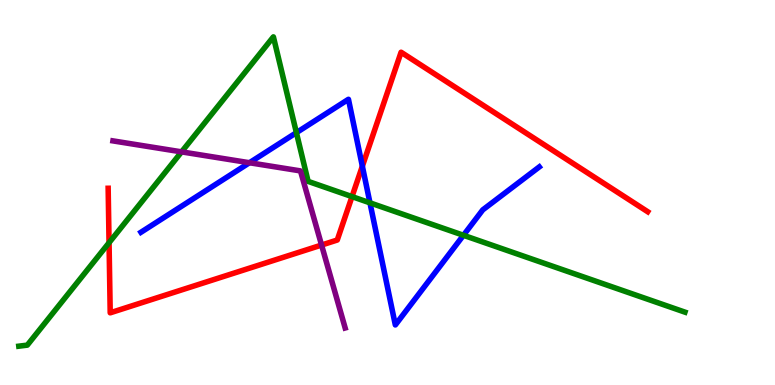[{'lines': ['blue', 'red'], 'intersections': [{'x': 4.68, 'y': 5.68}]}, {'lines': ['green', 'red'], 'intersections': [{'x': 1.41, 'y': 3.7}, {'x': 4.54, 'y': 4.89}]}, {'lines': ['purple', 'red'], 'intersections': [{'x': 4.15, 'y': 3.64}]}, {'lines': ['blue', 'green'], 'intersections': [{'x': 3.82, 'y': 6.55}, {'x': 4.77, 'y': 4.73}, {'x': 5.98, 'y': 3.89}]}, {'lines': ['blue', 'purple'], 'intersections': [{'x': 3.22, 'y': 5.77}]}, {'lines': ['green', 'purple'], 'intersections': [{'x': 2.34, 'y': 6.06}]}]